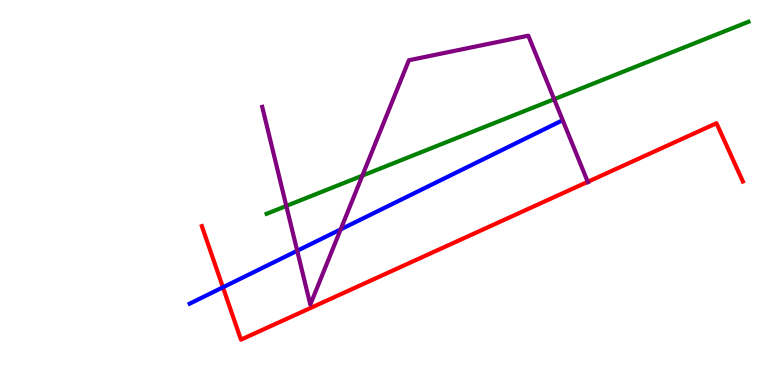[{'lines': ['blue', 'red'], 'intersections': [{'x': 2.88, 'y': 2.54}]}, {'lines': ['green', 'red'], 'intersections': []}, {'lines': ['purple', 'red'], 'intersections': [{'x': 7.58, 'y': 5.28}]}, {'lines': ['blue', 'green'], 'intersections': []}, {'lines': ['blue', 'purple'], 'intersections': [{'x': 3.83, 'y': 3.49}, {'x': 4.4, 'y': 4.04}]}, {'lines': ['green', 'purple'], 'intersections': [{'x': 3.69, 'y': 4.65}, {'x': 4.68, 'y': 5.44}, {'x': 7.15, 'y': 7.42}]}]